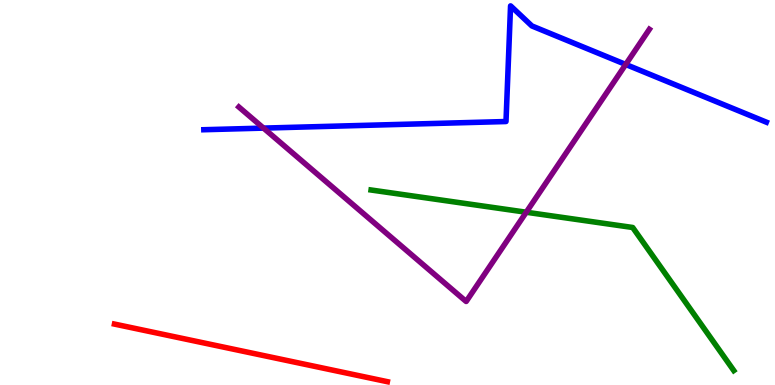[{'lines': ['blue', 'red'], 'intersections': []}, {'lines': ['green', 'red'], 'intersections': []}, {'lines': ['purple', 'red'], 'intersections': []}, {'lines': ['blue', 'green'], 'intersections': []}, {'lines': ['blue', 'purple'], 'intersections': [{'x': 3.4, 'y': 6.67}, {'x': 8.07, 'y': 8.33}]}, {'lines': ['green', 'purple'], 'intersections': [{'x': 6.79, 'y': 4.49}]}]